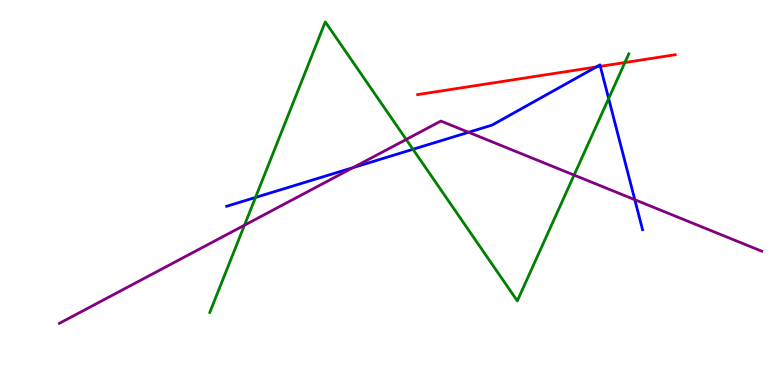[{'lines': ['blue', 'red'], 'intersections': [{'x': 7.69, 'y': 8.26}, {'x': 7.75, 'y': 8.28}]}, {'lines': ['green', 'red'], 'intersections': [{'x': 8.06, 'y': 8.38}]}, {'lines': ['purple', 'red'], 'intersections': []}, {'lines': ['blue', 'green'], 'intersections': [{'x': 3.3, 'y': 4.87}, {'x': 5.33, 'y': 6.12}, {'x': 7.85, 'y': 7.44}]}, {'lines': ['blue', 'purple'], 'intersections': [{'x': 4.56, 'y': 5.65}, {'x': 6.05, 'y': 6.56}, {'x': 8.19, 'y': 4.81}]}, {'lines': ['green', 'purple'], 'intersections': [{'x': 3.15, 'y': 4.15}, {'x': 5.24, 'y': 6.38}, {'x': 7.41, 'y': 5.45}]}]